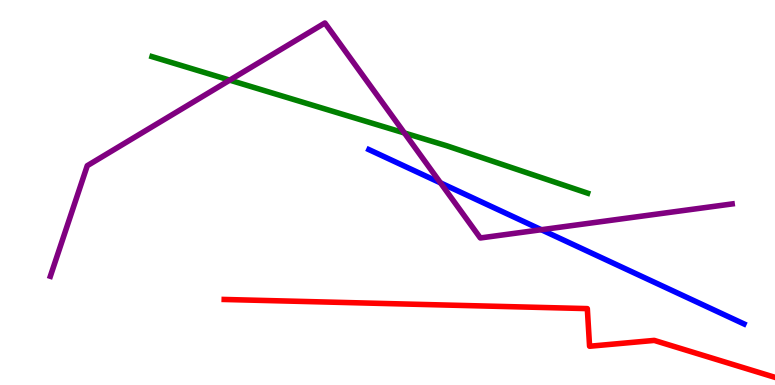[{'lines': ['blue', 'red'], 'intersections': []}, {'lines': ['green', 'red'], 'intersections': []}, {'lines': ['purple', 'red'], 'intersections': []}, {'lines': ['blue', 'green'], 'intersections': []}, {'lines': ['blue', 'purple'], 'intersections': [{'x': 5.68, 'y': 5.25}, {'x': 6.98, 'y': 4.03}]}, {'lines': ['green', 'purple'], 'intersections': [{'x': 2.96, 'y': 7.92}, {'x': 5.22, 'y': 6.55}]}]